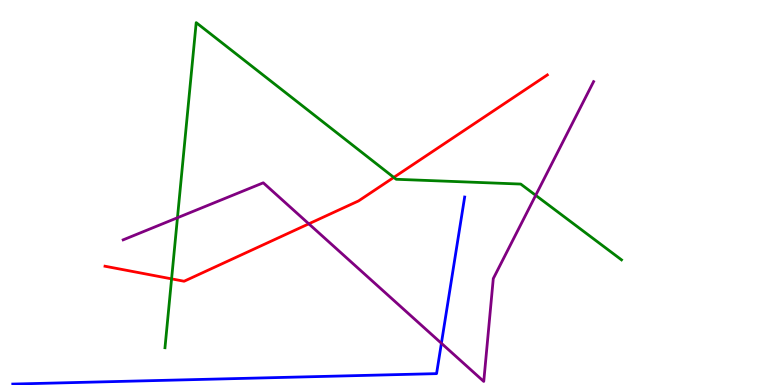[{'lines': ['blue', 'red'], 'intersections': []}, {'lines': ['green', 'red'], 'intersections': [{'x': 2.21, 'y': 2.76}, {'x': 5.08, 'y': 5.39}]}, {'lines': ['purple', 'red'], 'intersections': [{'x': 3.98, 'y': 4.19}]}, {'lines': ['blue', 'green'], 'intersections': []}, {'lines': ['blue', 'purple'], 'intersections': [{'x': 5.7, 'y': 1.08}]}, {'lines': ['green', 'purple'], 'intersections': [{'x': 2.29, 'y': 4.34}, {'x': 6.91, 'y': 4.93}]}]